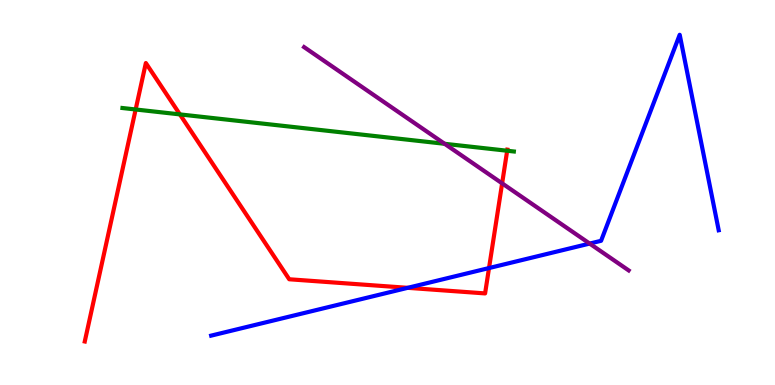[{'lines': ['blue', 'red'], 'intersections': [{'x': 5.26, 'y': 2.52}, {'x': 6.31, 'y': 3.04}]}, {'lines': ['green', 'red'], 'intersections': [{'x': 1.75, 'y': 7.16}, {'x': 2.32, 'y': 7.03}, {'x': 6.54, 'y': 6.08}]}, {'lines': ['purple', 'red'], 'intersections': [{'x': 6.48, 'y': 5.24}]}, {'lines': ['blue', 'green'], 'intersections': []}, {'lines': ['blue', 'purple'], 'intersections': [{'x': 7.61, 'y': 3.67}]}, {'lines': ['green', 'purple'], 'intersections': [{'x': 5.74, 'y': 6.27}]}]